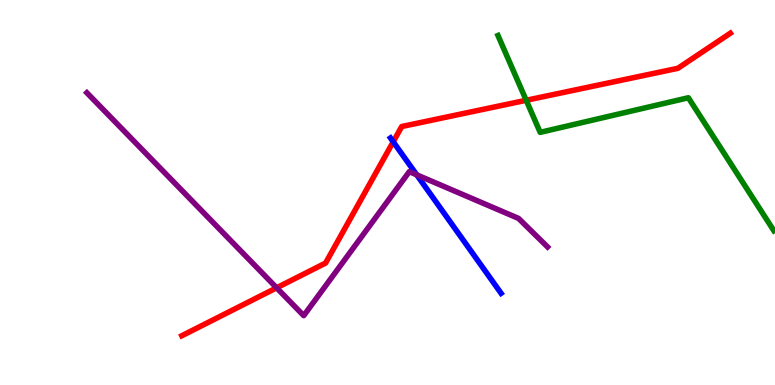[{'lines': ['blue', 'red'], 'intersections': [{'x': 5.07, 'y': 6.32}]}, {'lines': ['green', 'red'], 'intersections': [{'x': 6.79, 'y': 7.4}]}, {'lines': ['purple', 'red'], 'intersections': [{'x': 3.57, 'y': 2.52}]}, {'lines': ['blue', 'green'], 'intersections': []}, {'lines': ['blue', 'purple'], 'intersections': [{'x': 5.38, 'y': 5.46}]}, {'lines': ['green', 'purple'], 'intersections': []}]